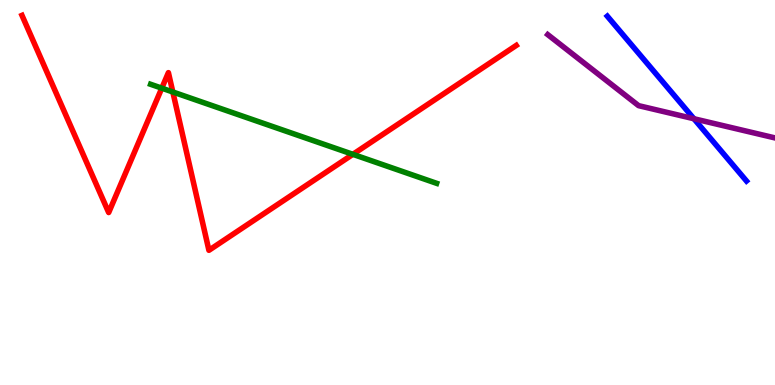[{'lines': ['blue', 'red'], 'intersections': []}, {'lines': ['green', 'red'], 'intersections': [{'x': 2.09, 'y': 7.71}, {'x': 2.23, 'y': 7.61}, {'x': 4.55, 'y': 5.99}]}, {'lines': ['purple', 'red'], 'intersections': []}, {'lines': ['blue', 'green'], 'intersections': []}, {'lines': ['blue', 'purple'], 'intersections': [{'x': 8.95, 'y': 6.92}]}, {'lines': ['green', 'purple'], 'intersections': []}]